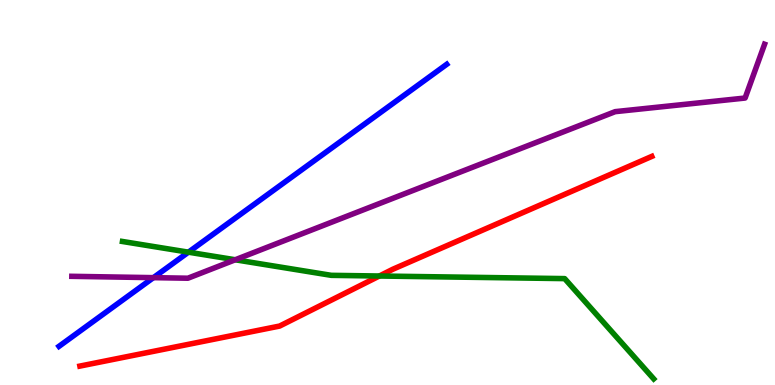[{'lines': ['blue', 'red'], 'intersections': []}, {'lines': ['green', 'red'], 'intersections': [{'x': 4.89, 'y': 2.83}]}, {'lines': ['purple', 'red'], 'intersections': []}, {'lines': ['blue', 'green'], 'intersections': [{'x': 2.43, 'y': 3.45}]}, {'lines': ['blue', 'purple'], 'intersections': [{'x': 1.98, 'y': 2.79}]}, {'lines': ['green', 'purple'], 'intersections': [{'x': 3.04, 'y': 3.25}]}]